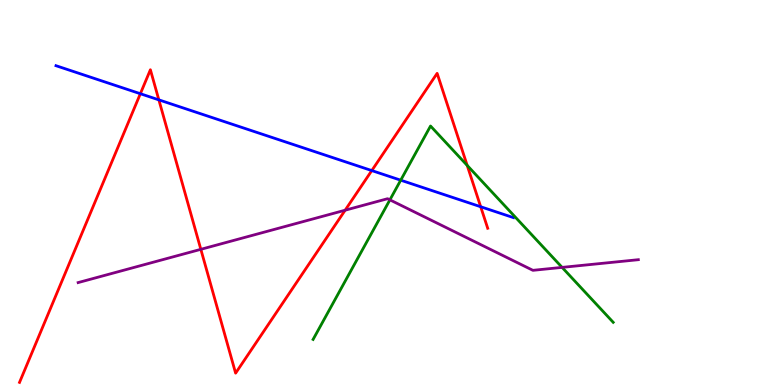[{'lines': ['blue', 'red'], 'intersections': [{'x': 1.81, 'y': 7.57}, {'x': 2.05, 'y': 7.41}, {'x': 4.8, 'y': 5.57}, {'x': 6.2, 'y': 4.63}]}, {'lines': ['green', 'red'], 'intersections': [{'x': 6.03, 'y': 5.7}]}, {'lines': ['purple', 'red'], 'intersections': [{'x': 2.59, 'y': 3.52}, {'x': 4.45, 'y': 4.54}]}, {'lines': ['blue', 'green'], 'intersections': [{'x': 5.17, 'y': 5.32}]}, {'lines': ['blue', 'purple'], 'intersections': []}, {'lines': ['green', 'purple'], 'intersections': [{'x': 5.03, 'y': 4.81}, {'x': 7.25, 'y': 3.05}]}]